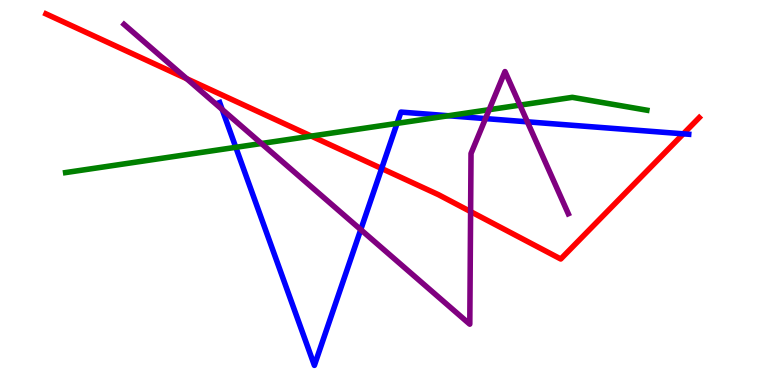[{'lines': ['blue', 'red'], 'intersections': [{'x': 4.92, 'y': 5.62}, {'x': 8.82, 'y': 6.52}]}, {'lines': ['green', 'red'], 'intersections': [{'x': 4.02, 'y': 6.46}]}, {'lines': ['purple', 'red'], 'intersections': [{'x': 2.41, 'y': 7.96}, {'x': 6.07, 'y': 4.5}]}, {'lines': ['blue', 'green'], 'intersections': [{'x': 3.04, 'y': 6.17}, {'x': 5.12, 'y': 6.8}, {'x': 5.79, 'y': 6.99}]}, {'lines': ['blue', 'purple'], 'intersections': [{'x': 2.87, 'y': 7.16}, {'x': 4.65, 'y': 4.04}, {'x': 6.26, 'y': 6.92}, {'x': 6.8, 'y': 6.84}]}, {'lines': ['green', 'purple'], 'intersections': [{'x': 3.37, 'y': 6.27}, {'x': 6.31, 'y': 7.15}, {'x': 6.71, 'y': 7.27}]}]